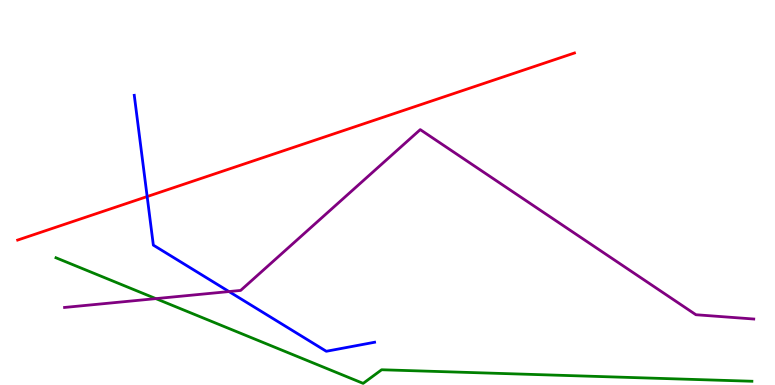[{'lines': ['blue', 'red'], 'intersections': [{'x': 1.9, 'y': 4.89}]}, {'lines': ['green', 'red'], 'intersections': []}, {'lines': ['purple', 'red'], 'intersections': []}, {'lines': ['blue', 'green'], 'intersections': []}, {'lines': ['blue', 'purple'], 'intersections': [{'x': 2.95, 'y': 2.43}]}, {'lines': ['green', 'purple'], 'intersections': [{'x': 2.01, 'y': 2.24}]}]